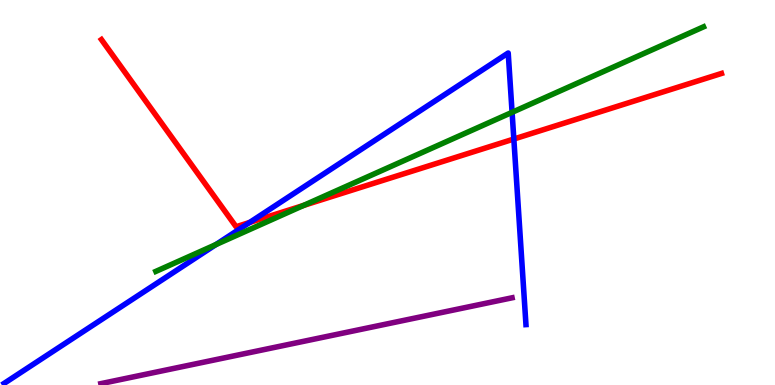[{'lines': ['blue', 'red'], 'intersections': [{'x': 3.22, 'y': 4.22}, {'x': 6.63, 'y': 6.39}]}, {'lines': ['green', 'red'], 'intersections': [{'x': 3.92, 'y': 4.66}]}, {'lines': ['purple', 'red'], 'intersections': []}, {'lines': ['blue', 'green'], 'intersections': [{'x': 2.79, 'y': 3.65}, {'x': 6.61, 'y': 7.08}]}, {'lines': ['blue', 'purple'], 'intersections': []}, {'lines': ['green', 'purple'], 'intersections': []}]